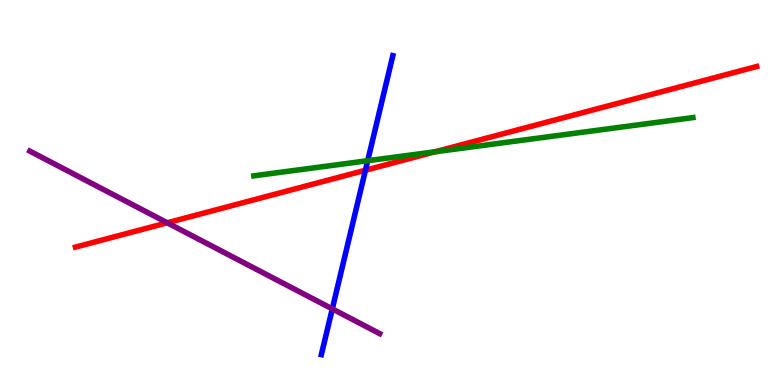[{'lines': ['blue', 'red'], 'intersections': [{'x': 4.72, 'y': 5.58}]}, {'lines': ['green', 'red'], 'intersections': [{'x': 5.61, 'y': 6.06}]}, {'lines': ['purple', 'red'], 'intersections': [{'x': 2.16, 'y': 4.21}]}, {'lines': ['blue', 'green'], 'intersections': [{'x': 4.74, 'y': 5.83}]}, {'lines': ['blue', 'purple'], 'intersections': [{'x': 4.29, 'y': 1.98}]}, {'lines': ['green', 'purple'], 'intersections': []}]